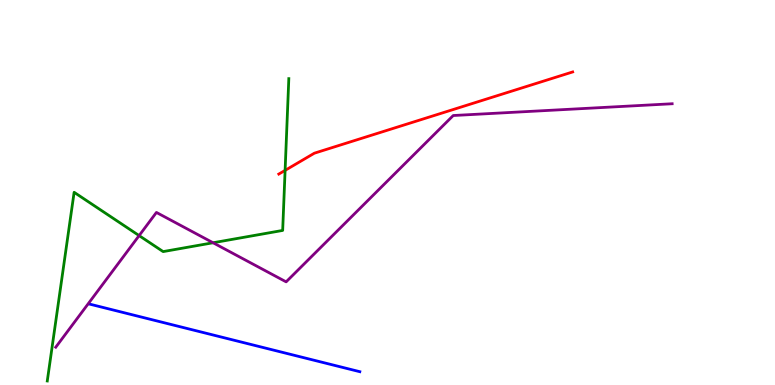[{'lines': ['blue', 'red'], 'intersections': []}, {'lines': ['green', 'red'], 'intersections': [{'x': 3.68, 'y': 5.57}]}, {'lines': ['purple', 'red'], 'intersections': []}, {'lines': ['blue', 'green'], 'intersections': []}, {'lines': ['blue', 'purple'], 'intersections': []}, {'lines': ['green', 'purple'], 'intersections': [{'x': 1.8, 'y': 3.88}, {'x': 2.75, 'y': 3.69}]}]